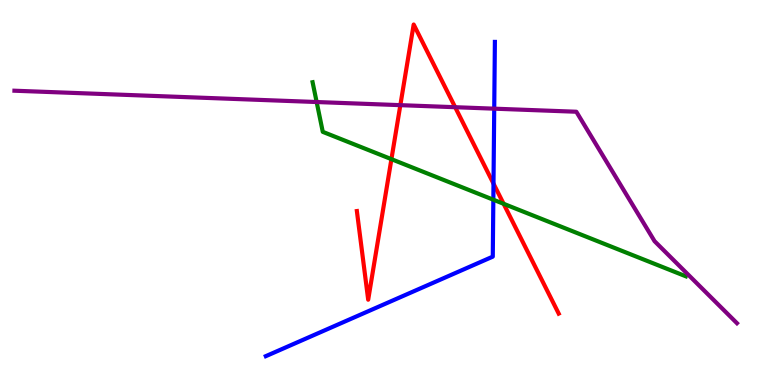[{'lines': ['blue', 'red'], 'intersections': [{'x': 6.37, 'y': 5.23}]}, {'lines': ['green', 'red'], 'intersections': [{'x': 5.05, 'y': 5.87}, {'x': 6.5, 'y': 4.71}]}, {'lines': ['purple', 'red'], 'intersections': [{'x': 5.17, 'y': 7.27}, {'x': 5.87, 'y': 7.22}]}, {'lines': ['blue', 'green'], 'intersections': [{'x': 6.37, 'y': 4.81}]}, {'lines': ['blue', 'purple'], 'intersections': [{'x': 6.38, 'y': 7.18}]}, {'lines': ['green', 'purple'], 'intersections': [{'x': 4.09, 'y': 7.35}]}]